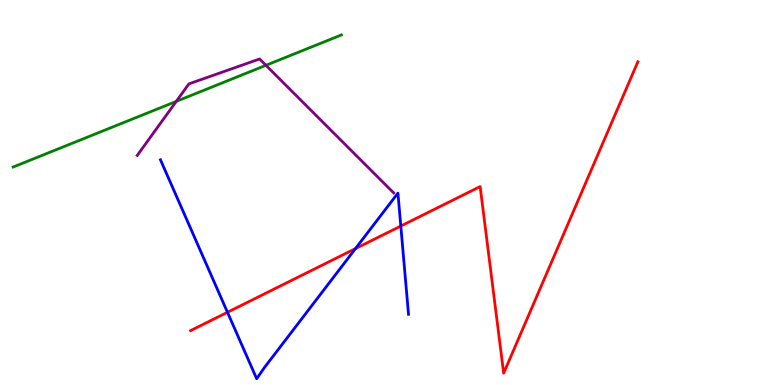[{'lines': ['blue', 'red'], 'intersections': [{'x': 2.94, 'y': 1.89}, {'x': 4.59, 'y': 3.54}, {'x': 5.17, 'y': 4.13}]}, {'lines': ['green', 'red'], 'intersections': []}, {'lines': ['purple', 'red'], 'intersections': []}, {'lines': ['blue', 'green'], 'intersections': []}, {'lines': ['blue', 'purple'], 'intersections': []}, {'lines': ['green', 'purple'], 'intersections': [{'x': 2.27, 'y': 7.37}, {'x': 3.43, 'y': 8.3}]}]